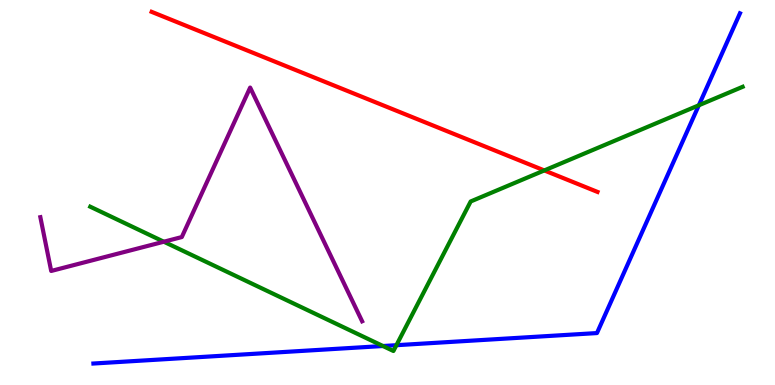[{'lines': ['blue', 'red'], 'intersections': []}, {'lines': ['green', 'red'], 'intersections': [{'x': 7.02, 'y': 5.57}]}, {'lines': ['purple', 'red'], 'intersections': []}, {'lines': ['blue', 'green'], 'intersections': [{'x': 4.94, 'y': 1.01}, {'x': 5.11, 'y': 1.03}, {'x': 9.02, 'y': 7.27}]}, {'lines': ['blue', 'purple'], 'intersections': []}, {'lines': ['green', 'purple'], 'intersections': [{'x': 2.11, 'y': 3.72}]}]